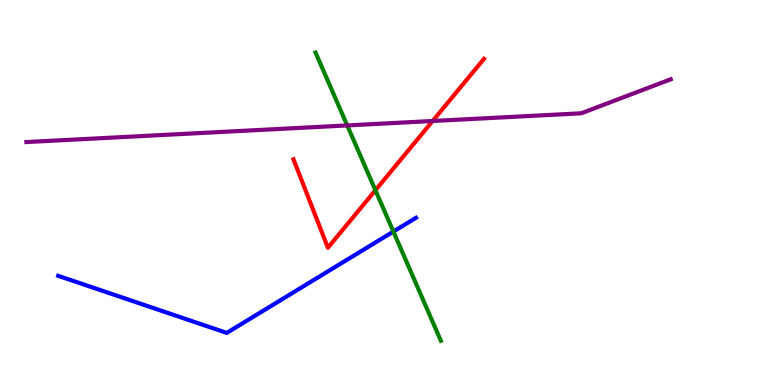[{'lines': ['blue', 'red'], 'intersections': []}, {'lines': ['green', 'red'], 'intersections': [{'x': 4.84, 'y': 5.06}]}, {'lines': ['purple', 'red'], 'intersections': [{'x': 5.58, 'y': 6.86}]}, {'lines': ['blue', 'green'], 'intersections': [{'x': 5.08, 'y': 3.99}]}, {'lines': ['blue', 'purple'], 'intersections': []}, {'lines': ['green', 'purple'], 'intersections': [{'x': 4.48, 'y': 6.74}]}]